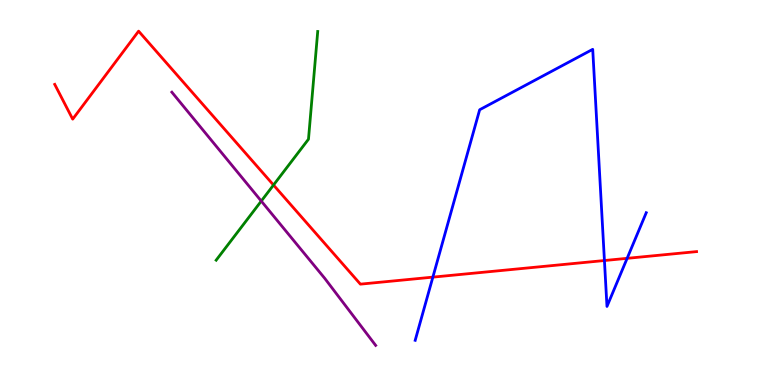[{'lines': ['blue', 'red'], 'intersections': [{'x': 5.59, 'y': 2.8}, {'x': 7.8, 'y': 3.23}, {'x': 8.09, 'y': 3.29}]}, {'lines': ['green', 'red'], 'intersections': [{'x': 3.53, 'y': 5.19}]}, {'lines': ['purple', 'red'], 'intersections': []}, {'lines': ['blue', 'green'], 'intersections': []}, {'lines': ['blue', 'purple'], 'intersections': []}, {'lines': ['green', 'purple'], 'intersections': [{'x': 3.37, 'y': 4.78}]}]